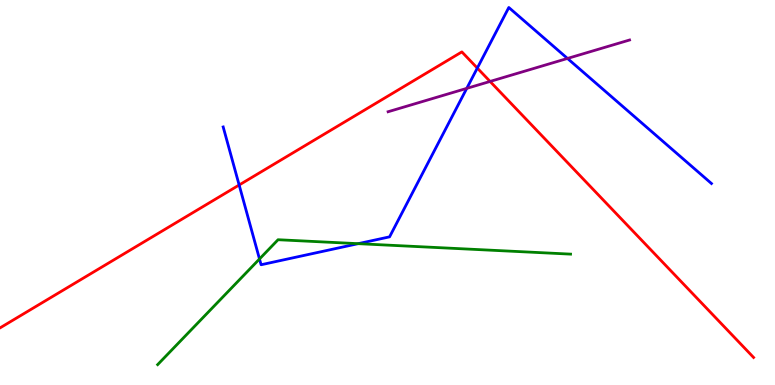[{'lines': ['blue', 'red'], 'intersections': [{'x': 3.09, 'y': 5.19}, {'x': 6.16, 'y': 8.23}]}, {'lines': ['green', 'red'], 'intersections': []}, {'lines': ['purple', 'red'], 'intersections': [{'x': 6.32, 'y': 7.88}]}, {'lines': ['blue', 'green'], 'intersections': [{'x': 3.35, 'y': 3.27}, {'x': 4.62, 'y': 3.67}]}, {'lines': ['blue', 'purple'], 'intersections': [{'x': 6.02, 'y': 7.7}, {'x': 7.32, 'y': 8.48}]}, {'lines': ['green', 'purple'], 'intersections': []}]